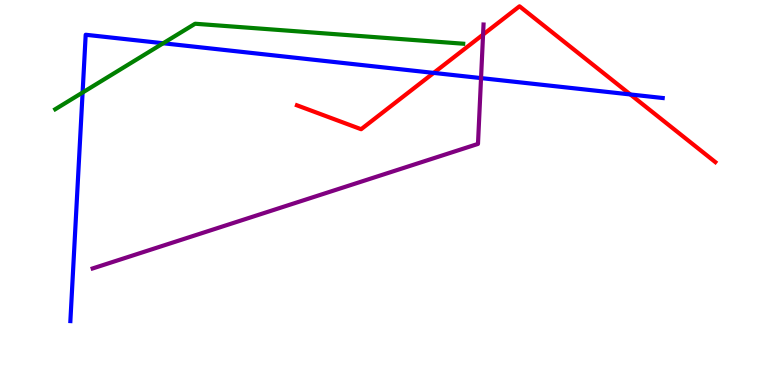[{'lines': ['blue', 'red'], 'intersections': [{'x': 5.6, 'y': 8.11}, {'x': 8.13, 'y': 7.55}]}, {'lines': ['green', 'red'], 'intersections': []}, {'lines': ['purple', 'red'], 'intersections': [{'x': 6.23, 'y': 9.1}]}, {'lines': ['blue', 'green'], 'intersections': [{'x': 1.07, 'y': 7.6}, {'x': 2.11, 'y': 8.88}]}, {'lines': ['blue', 'purple'], 'intersections': [{'x': 6.21, 'y': 7.97}]}, {'lines': ['green', 'purple'], 'intersections': []}]